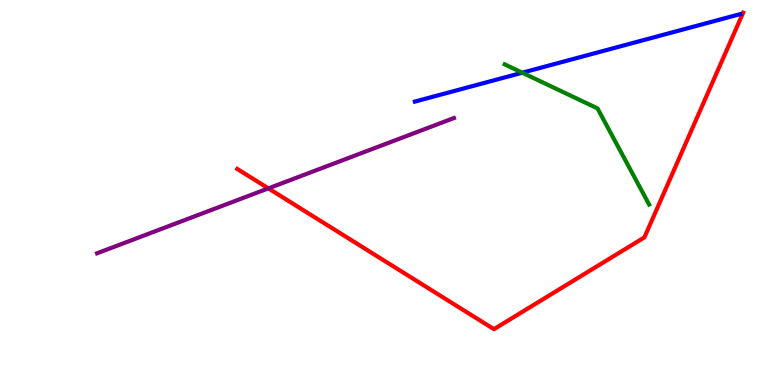[{'lines': ['blue', 'red'], 'intersections': []}, {'lines': ['green', 'red'], 'intersections': []}, {'lines': ['purple', 'red'], 'intersections': [{'x': 3.46, 'y': 5.11}]}, {'lines': ['blue', 'green'], 'intersections': [{'x': 6.74, 'y': 8.11}]}, {'lines': ['blue', 'purple'], 'intersections': []}, {'lines': ['green', 'purple'], 'intersections': []}]